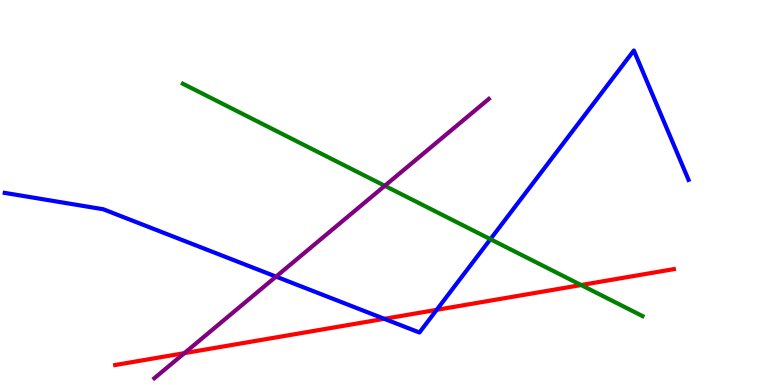[{'lines': ['blue', 'red'], 'intersections': [{'x': 4.96, 'y': 1.72}, {'x': 5.63, 'y': 1.95}]}, {'lines': ['green', 'red'], 'intersections': [{'x': 7.5, 'y': 2.6}]}, {'lines': ['purple', 'red'], 'intersections': [{'x': 2.38, 'y': 0.827}]}, {'lines': ['blue', 'green'], 'intersections': [{'x': 6.33, 'y': 3.79}]}, {'lines': ['blue', 'purple'], 'intersections': [{'x': 3.56, 'y': 2.82}]}, {'lines': ['green', 'purple'], 'intersections': [{'x': 4.96, 'y': 5.17}]}]